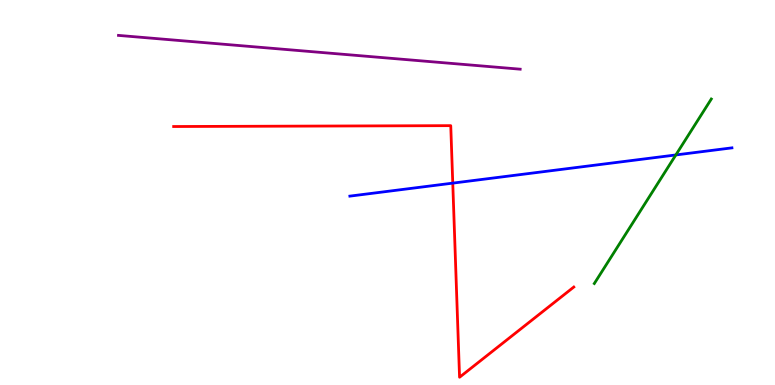[{'lines': ['blue', 'red'], 'intersections': [{'x': 5.84, 'y': 5.24}]}, {'lines': ['green', 'red'], 'intersections': []}, {'lines': ['purple', 'red'], 'intersections': []}, {'lines': ['blue', 'green'], 'intersections': [{'x': 8.72, 'y': 5.98}]}, {'lines': ['blue', 'purple'], 'intersections': []}, {'lines': ['green', 'purple'], 'intersections': []}]